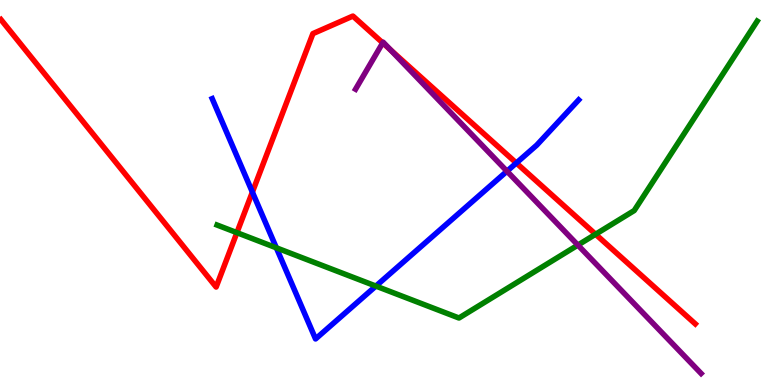[{'lines': ['blue', 'red'], 'intersections': [{'x': 3.26, 'y': 5.01}, {'x': 6.66, 'y': 5.77}]}, {'lines': ['green', 'red'], 'intersections': [{'x': 3.06, 'y': 3.96}, {'x': 7.68, 'y': 3.92}]}, {'lines': ['purple', 'red'], 'intersections': [{'x': 4.94, 'y': 8.89}, {'x': 5.04, 'y': 8.71}]}, {'lines': ['blue', 'green'], 'intersections': [{'x': 3.57, 'y': 3.56}, {'x': 4.85, 'y': 2.57}]}, {'lines': ['blue', 'purple'], 'intersections': [{'x': 6.54, 'y': 5.55}]}, {'lines': ['green', 'purple'], 'intersections': [{'x': 7.46, 'y': 3.63}]}]